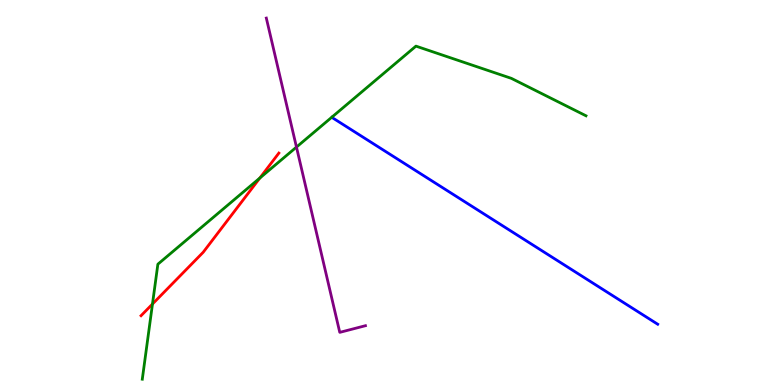[{'lines': ['blue', 'red'], 'intersections': []}, {'lines': ['green', 'red'], 'intersections': [{'x': 1.97, 'y': 2.1}, {'x': 3.35, 'y': 5.38}]}, {'lines': ['purple', 'red'], 'intersections': []}, {'lines': ['blue', 'green'], 'intersections': []}, {'lines': ['blue', 'purple'], 'intersections': []}, {'lines': ['green', 'purple'], 'intersections': [{'x': 3.83, 'y': 6.18}]}]